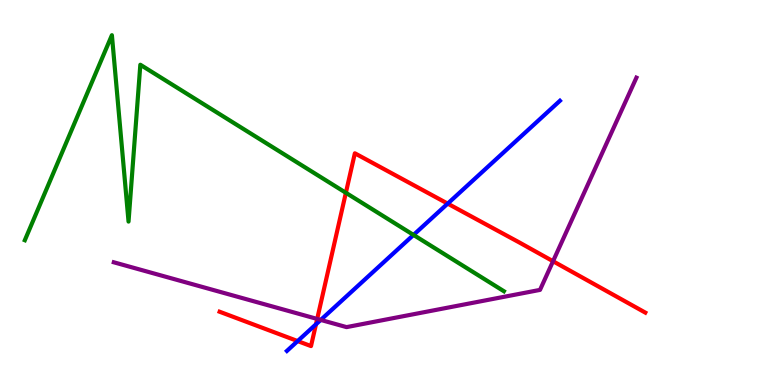[{'lines': ['blue', 'red'], 'intersections': [{'x': 3.84, 'y': 1.14}, {'x': 4.08, 'y': 1.58}, {'x': 5.78, 'y': 4.71}]}, {'lines': ['green', 'red'], 'intersections': [{'x': 4.46, 'y': 4.99}]}, {'lines': ['purple', 'red'], 'intersections': [{'x': 4.09, 'y': 1.72}, {'x': 7.14, 'y': 3.21}]}, {'lines': ['blue', 'green'], 'intersections': [{'x': 5.34, 'y': 3.9}]}, {'lines': ['blue', 'purple'], 'intersections': [{'x': 4.14, 'y': 1.69}]}, {'lines': ['green', 'purple'], 'intersections': []}]